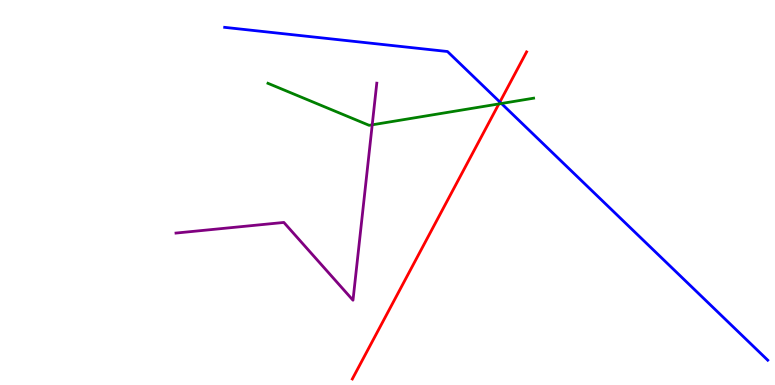[{'lines': ['blue', 'red'], 'intersections': [{'x': 6.45, 'y': 7.35}]}, {'lines': ['green', 'red'], 'intersections': [{'x': 6.44, 'y': 7.3}]}, {'lines': ['purple', 'red'], 'intersections': []}, {'lines': ['blue', 'green'], 'intersections': [{'x': 6.47, 'y': 7.31}]}, {'lines': ['blue', 'purple'], 'intersections': []}, {'lines': ['green', 'purple'], 'intersections': [{'x': 4.8, 'y': 6.76}]}]